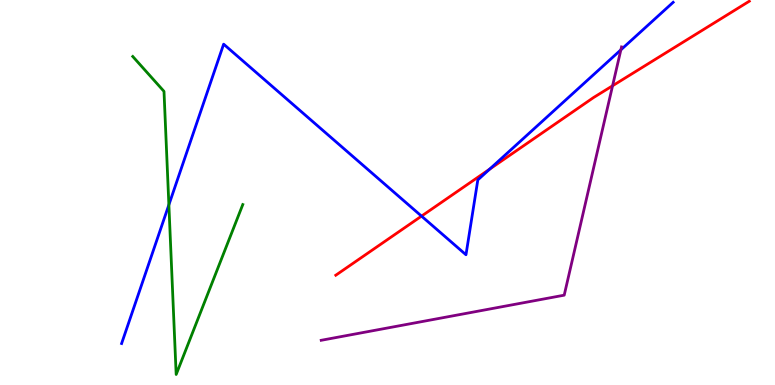[{'lines': ['blue', 'red'], 'intersections': [{'x': 5.44, 'y': 4.39}, {'x': 6.32, 'y': 5.6}]}, {'lines': ['green', 'red'], 'intersections': []}, {'lines': ['purple', 'red'], 'intersections': [{'x': 7.9, 'y': 7.77}]}, {'lines': ['blue', 'green'], 'intersections': [{'x': 2.18, 'y': 4.68}]}, {'lines': ['blue', 'purple'], 'intersections': [{'x': 8.01, 'y': 8.71}]}, {'lines': ['green', 'purple'], 'intersections': []}]